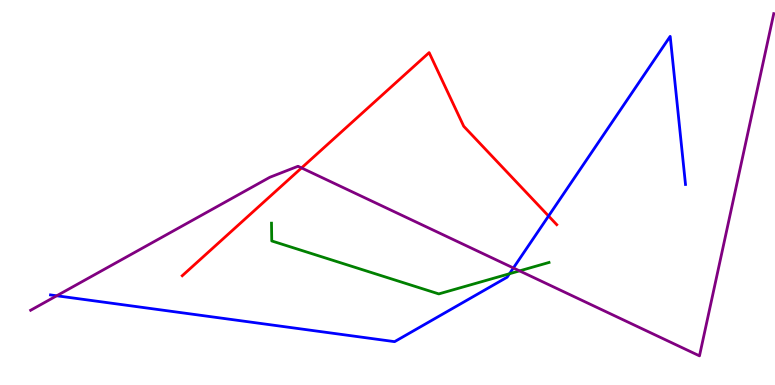[{'lines': ['blue', 'red'], 'intersections': [{'x': 7.08, 'y': 4.39}]}, {'lines': ['green', 'red'], 'intersections': []}, {'lines': ['purple', 'red'], 'intersections': [{'x': 3.89, 'y': 5.64}]}, {'lines': ['blue', 'green'], 'intersections': [{'x': 6.57, 'y': 2.89}]}, {'lines': ['blue', 'purple'], 'intersections': [{'x': 0.732, 'y': 2.32}, {'x': 6.62, 'y': 3.04}]}, {'lines': ['green', 'purple'], 'intersections': [{'x': 6.7, 'y': 2.96}]}]